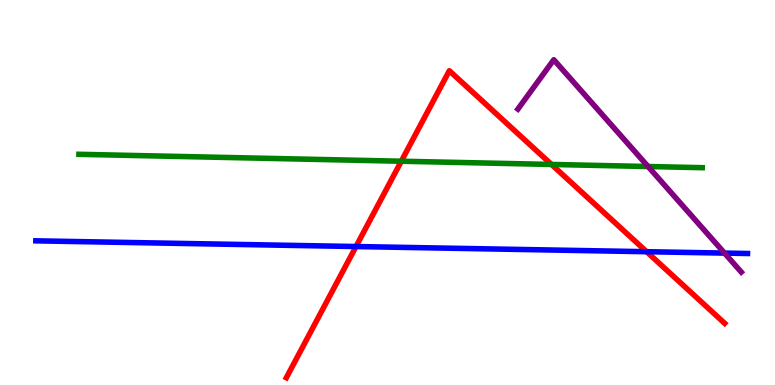[{'lines': ['blue', 'red'], 'intersections': [{'x': 4.59, 'y': 3.6}, {'x': 8.34, 'y': 3.46}]}, {'lines': ['green', 'red'], 'intersections': [{'x': 5.18, 'y': 5.81}, {'x': 7.12, 'y': 5.73}]}, {'lines': ['purple', 'red'], 'intersections': []}, {'lines': ['blue', 'green'], 'intersections': []}, {'lines': ['blue', 'purple'], 'intersections': [{'x': 9.35, 'y': 3.43}]}, {'lines': ['green', 'purple'], 'intersections': [{'x': 8.36, 'y': 5.67}]}]